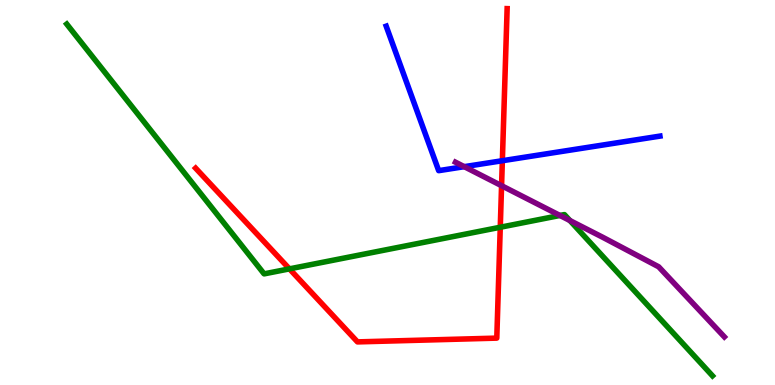[{'lines': ['blue', 'red'], 'intersections': [{'x': 6.48, 'y': 5.83}]}, {'lines': ['green', 'red'], 'intersections': [{'x': 3.73, 'y': 3.02}, {'x': 6.46, 'y': 4.1}]}, {'lines': ['purple', 'red'], 'intersections': [{'x': 6.47, 'y': 5.18}]}, {'lines': ['blue', 'green'], 'intersections': []}, {'lines': ['blue', 'purple'], 'intersections': [{'x': 5.99, 'y': 5.67}]}, {'lines': ['green', 'purple'], 'intersections': [{'x': 7.23, 'y': 4.4}, {'x': 7.35, 'y': 4.27}]}]